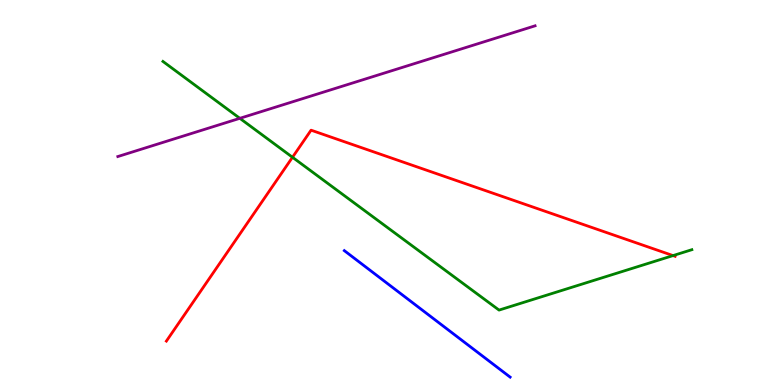[{'lines': ['blue', 'red'], 'intersections': []}, {'lines': ['green', 'red'], 'intersections': [{'x': 3.77, 'y': 5.91}, {'x': 8.68, 'y': 3.36}]}, {'lines': ['purple', 'red'], 'intersections': []}, {'lines': ['blue', 'green'], 'intersections': []}, {'lines': ['blue', 'purple'], 'intersections': []}, {'lines': ['green', 'purple'], 'intersections': [{'x': 3.09, 'y': 6.93}]}]